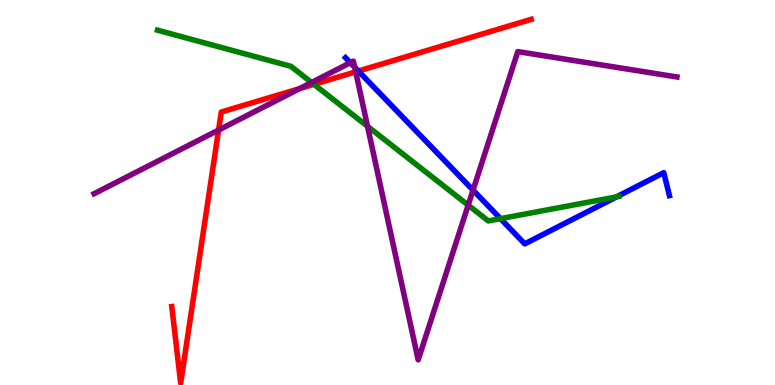[{'lines': ['blue', 'red'], 'intersections': [{'x': 4.62, 'y': 8.15}]}, {'lines': ['green', 'red'], 'intersections': [{'x': 4.05, 'y': 7.81}]}, {'lines': ['purple', 'red'], 'intersections': [{'x': 2.82, 'y': 6.62}, {'x': 3.87, 'y': 7.7}, {'x': 4.59, 'y': 8.13}]}, {'lines': ['blue', 'green'], 'intersections': [{'x': 6.46, 'y': 4.32}, {'x': 7.95, 'y': 4.89}]}, {'lines': ['blue', 'purple'], 'intersections': [{'x': 4.52, 'y': 8.37}, {'x': 4.58, 'y': 8.25}, {'x': 6.1, 'y': 5.06}]}, {'lines': ['green', 'purple'], 'intersections': [{'x': 4.02, 'y': 7.86}, {'x': 4.74, 'y': 6.72}, {'x': 6.04, 'y': 4.67}]}]